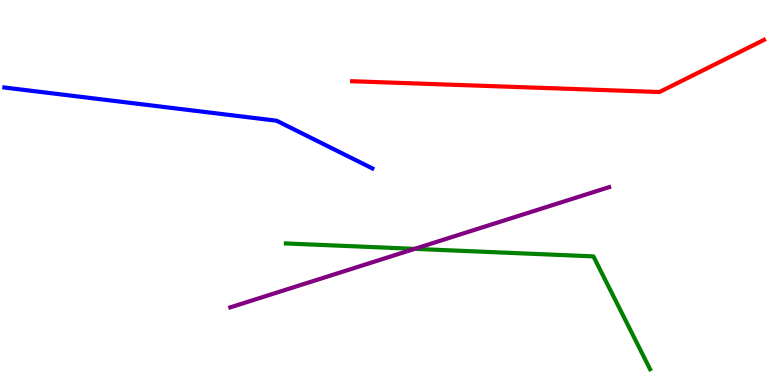[{'lines': ['blue', 'red'], 'intersections': []}, {'lines': ['green', 'red'], 'intersections': []}, {'lines': ['purple', 'red'], 'intersections': []}, {'lines': ['blue', 'green'], 'intersections': []}, {'lines': ['blue', 'purple'], 'intersections': []}, {'lines': ['green', 'purple'], 'intersections': [{'x': 5.35, 'y': 3.54}]}]